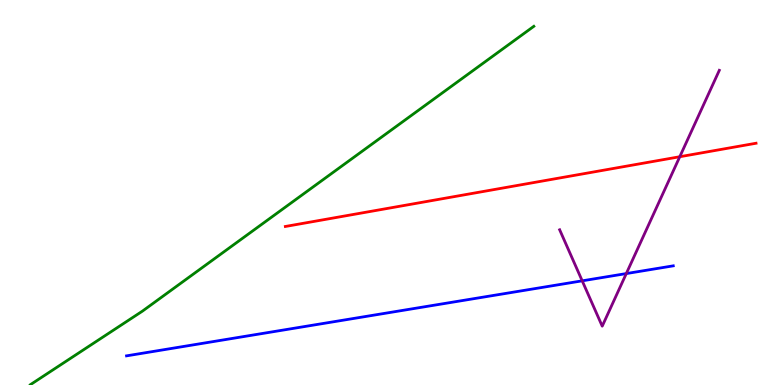[{'lines': ['blue', 'red'], 'intersections': []}, {'lines': ['green', 'red'], 'intersections': []}, {'lines': ['purple', 'red'], 'intersections': [{'x': 8.77, 'y': 5.93}]}, {'lines': ['blue', 'green'], 'intersections': []}, {'lines': ['blue', 'purple'], 'intersections': [{'x': 7.51, 'y': 2.71}, {'x': 8.08, 'y': 2.89}]}, {'lines': ['green', 'purple'], 'intersections': []}]